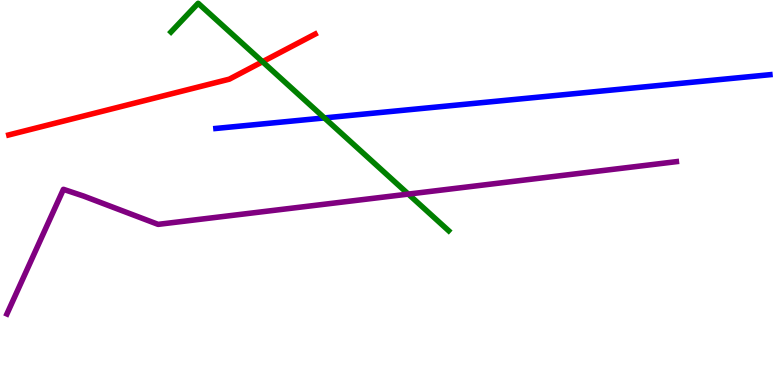[{'lines': ['blue', 'red'], 'intersections': []}, {'lines': ['green', 'red'], 'intersections': [{'x': 3.39, 'y': 8.4}]}, {'lines': ['purple', 'red'], 'intersections': []}, {'lines': ['blue', 'green'], 'intersections': [{'x': 4.19, 'y': 6.94}]}, {'lines': ['blue', 'purple'], 'intersections': []}, {'lines': ['green', 'purple'], 'intersections': [{'x': 5.27, 'y': 4.96}]}]